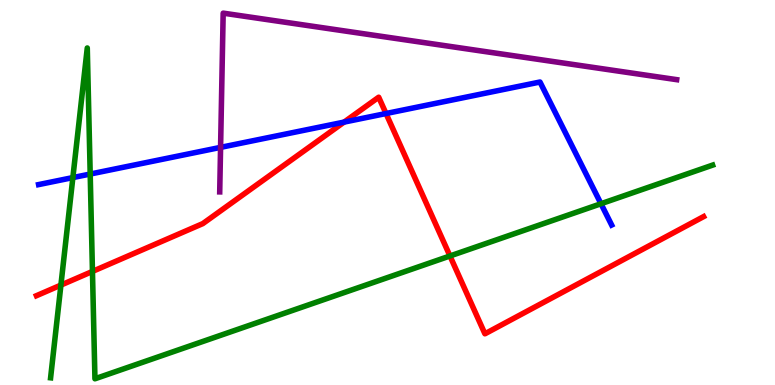[{'lines': ['blue', 'red'], 'intersections': [{'x': 4.44, 'y': 6.83}, {'x': 4.98, 'y': 7.05}]}, {'lines': ['green', 'red'], 'intersections': [{'x': 0.786, 'y': 2.6}, {'x': 1.19, 'y': 2.95}, {'x': 5.81, 'y': 3.35}]}, {'lines': ['purple', 'red'], 'intersections': []}, {'lines': ['blue', 'green'], 'intersections': [{'x': 0.94, 'y': 5.39}, {'x': 1.16, 'y': 5.48}, {'x': 7.75, 'y': 4.71}]}, {'lines': ['blue', 'purple'], 'intersections': [{'x': 2.85, 'y': 6.17}]}, {'lines': ['green', 'purple'], 'intersections': []}]